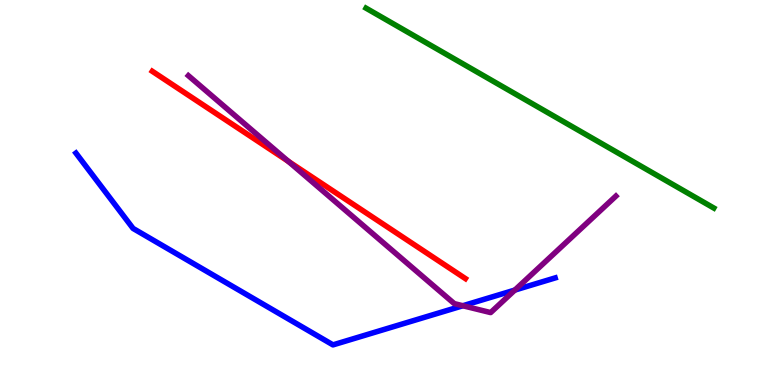[{'lines': ['blue', 'red'], 'intersections': []}, {'lines': ['green', 'red'], 'intersections': []}, {'lines': ['purple', 'red'], 'intersections': [{'x': 3.72, 'y': 5.81}]}, {'lines': ['blue', 'green'], 'intersections': []}, {'lines': ['blue', 'purple'], 'intersections': [{'x': 5.97, 'y': 2.06}, {'x': 6.64, 'y': 2.47}]}, {'lines': ['green', 'purple'], 'intersections': []}]